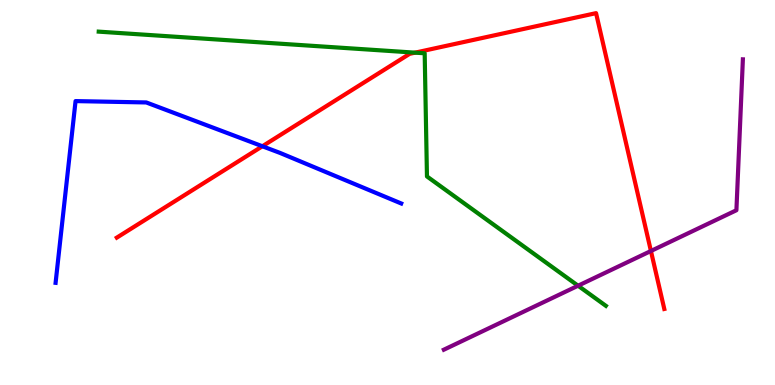[{'lines': ['blue', 'red'], 'intersections': [{'x': 3.39, 'y': 6.2}]}, {'lines': ['green', 'red'], 'intersections': [{'x': 5.36, 'y': 8.63}]}, {'lines': ['purple', 'red'], 'intersections': [{'x': 8.4, 'y': 3.48}]}, {'lines': ['blue', 'green'], 'intersections': []}, {'lines': ['blue', 'purple'], 'intersections': []}, {'lines': ['green', 'purple'], 'intersections': [{'x': 7.46, 'y': 2.58}]}]